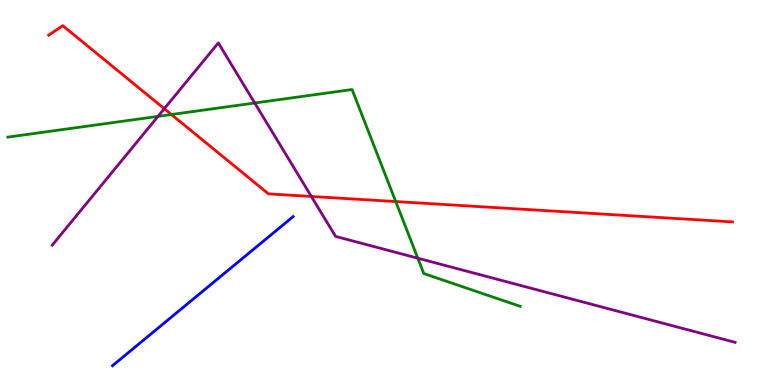[{'lines': ['blue', 'red'], 'intersections': []}, {'lines': ['green', 'red'], 'intersections': [{'x': 2.21, 'y': 7.03}, {'x': 5.11, 'y': 4.76}]}, {'lines': ['purple', 'red'], 'intersections': [{'x': 2.12, 'y': 7.18}, {'x': 4.02, 'y': 4.9}]}, {'lines': ['blue', 'green'], 'intersections': []}, {'lines': ['blue', 'purple'], 'intersections': []}, {'lines': ['green', 'purple'], 'intersections': [{'x': 2.04, 'y': 6.98}, {'x': 3.29, 'y': 7.32}, {'x': 5.39, 'y': 3.29}]}]